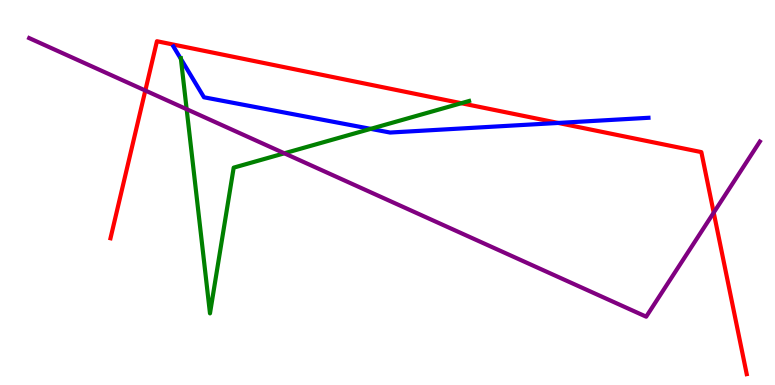[{'lines': ['blue', 'red'], 'intersections': [{'x': 7.2, 'y': 6.81}]}, {'lines': ['green', 'red'], 'intersections': [{'x': 5.95, 'y': 7.32}]}, {'lines': ['purple', 'red'], 'intersections': [{'x': 1.88, 'y': 7.65}, {'x': 9.21, 'y': 4.48}]}, {'lines': ['blue', 'green'], 'intersections': [{'x': 2.33, 'y': 8.47}, {'x': 4.78, 'y': 6.65}]}, {'lines': ['blue', 'purple'], 'intersections': []}, {'lines': ['green', 'purple'], 'intersections': [{'x': 2.41, 'y': 7.16}, {'x': 3.67, 'y': 6.02}]}]